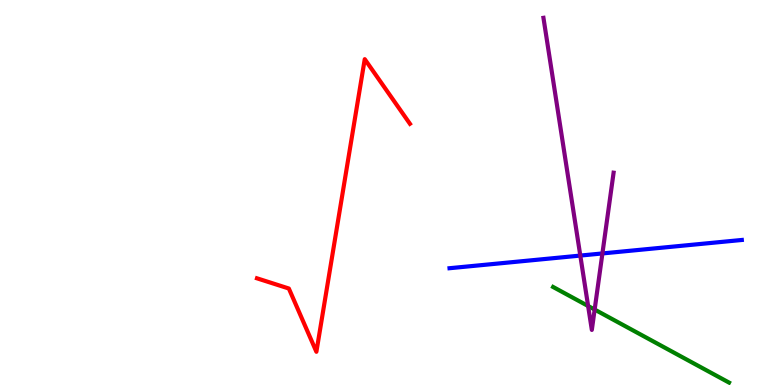[{'lines': ['blue', 'red'], 'intersections': []}, {'lines': ['green', 'red'], 'intersections': []}, {'lines': ['purple', 'red'], 'intersections': []}, {'lines': ['blue', 'green'], 'intersections': []}, {'lines': ['blue', 'purple'], 'intersections': [{'x': 7.49, 'y': 3.36}, {'x': 7.77, 'y': 3.42}]}, {'lines': ['green', 'purple'], 'intersections': [{'x': 7.59, 'y': 2.05}, {'x': 7.67, 'y': 1.96}]}]